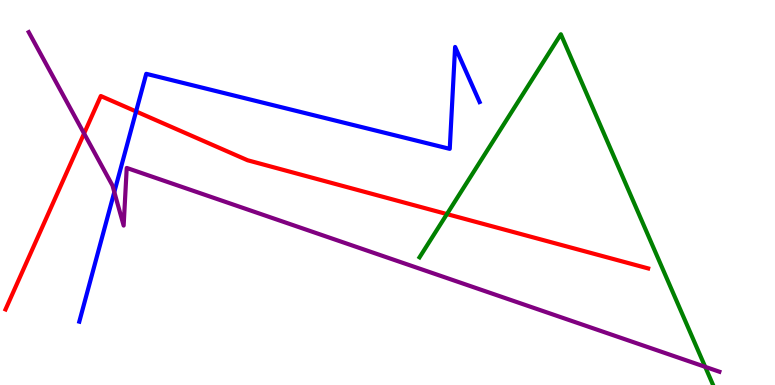[{'lines': ['blue', 'red'], 'intersections': [{'x': 1.76, 'y': 7.1}]}, {'lines': ['green', 'red'], 'intersections': [{'x': 5.77, 'y': 4.44}]}, {'lines': ['purple', 'red'], 'intersections': [{'x': 1.08, 'y': 6.53}]}, {'lines': ['blue', 'green'], 'intersections': []}, {'lines': ['blue', 'purple'], 'intersections': [{'x': 1.47, 'y': 5.01}]}, {'lines': ['green', 'purple'], 'intersections': [{'x': 9.1, 'y': 0.472}]}]